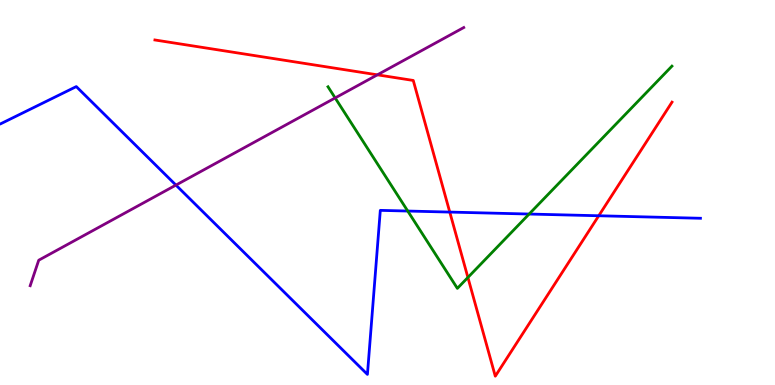[{'lines': ['blue', 'red'], 'intersections': [{'x': 5.8, 'y': 4.49}, {'x': 7.73, 'y': 4.4}]}, {'lines': ['green', 'red'], 'intersections': [{'x': 6.04, 'y': 2.79}]}, {'lines': ['purple', 'red'], 'intersections': [{'x': 4.87, 'y': 8.06}]}, {'lines': ['blue', 'green'], 'intersections': [{'x': 5.26, 'y': 4.52}, {'x': 6.83, 'y': 4.44}]}, {'lines': ['blue', 'purple'], 'intersections': [{'x': 2.27, 'y': 5.19}]}, {'lines': ['green', 'purple'], 'intersections': [{'x': 4.32, 'y': 7.46}]}]